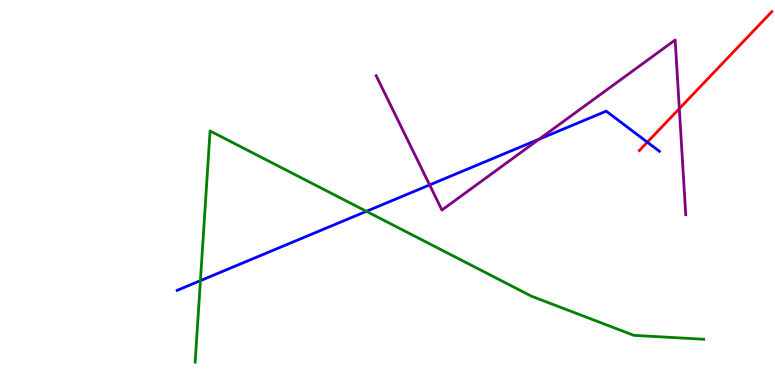[{'lines': ['blue', 'red'], 'intersections': [{'x': 8.35, 'y': 6.31}]}, {'lines': ['green', 'red'], 'intersections': []}, {'lines': ['purple', 'red'], 'intersections': [{'x': 8.77, 'y': 7.18}]}, {'lines': ['blue', 'green'], 'intersections': [{'x': 2.59, 'y': 2.71}, {'x': 4.73, 'y': 4.51}]}, {'lines': ['blue', 'purple'], 'intersections': [{'x': 5.54, 'y': 5.2}, {'x': 6.96, 'y': 6.38}]}, {'lines': ['green', 'purple'], 'intersections': []}]